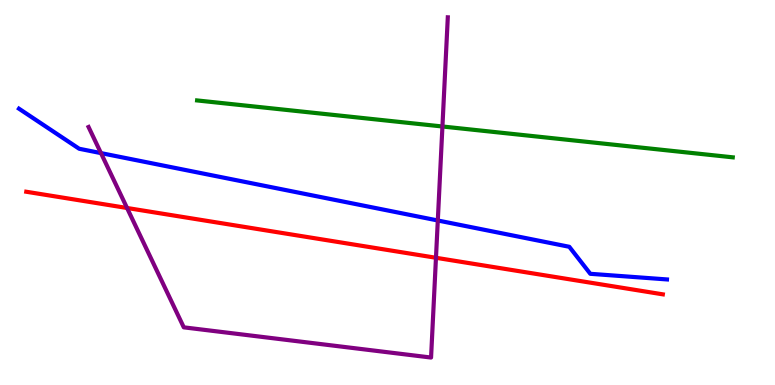[{'lines': ['blue', 'red'], 'intersections': []}, {'lines': ['green', 'red'], 'intersections': []}, {'lines': ['purple', 'red'], 'intersections': [{'x': 1.64, 'y': 4.6}, {'x': 5.63, 'y': 3.3}]}, {'lines': ['blue', 'green'], 'intersections': []}, {'lines': ['blue', 'purple'], 'intersections': [{'x': 1.3, 'y': 6.02}, {'x': 5.65, 'y': 4.27}]}, {'lines': ['green', 'purple'], 'intersections': [{'x': 5.71, 'y': 6.71}]}]